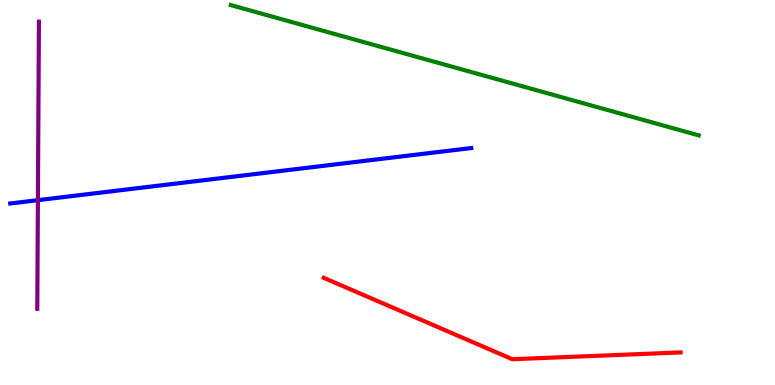[{'lines': ['blue', 'red'], 'intersections': []}, {'lines': ['green', 'red'], 'intersections': []}, {'lines': ['purple', 'red'], 'intersections': []}, {'lines': ['blue', 'green'], 'intersections': []}, {'lines': ['blue', 'purple'], 'intersections': [{'x': 0.489, 'y': 4.8}]}, {'lines': ['green', 'purple'], 'intersections': []}]